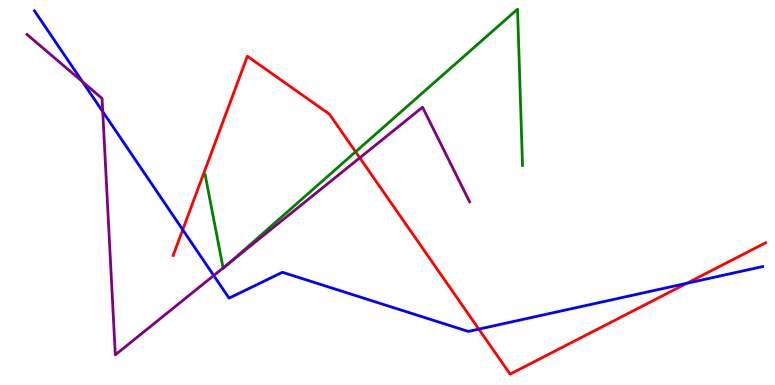[{'lines': ['blue', 'red'], 'intersections': [{'x': 2.36, 'y': 4.03}, {'x': 6.18, 'y': 1.45}, {'x': 8.86, 'y': 2.64}]}, {'lines': ['green', 'red'], 'intersections': [{'x': 4.59, 'y': 6.06}]}, {'lines': ['purple', 'red'], 'intersections': [{'x': 4.64, 'y': 5.9}]}, {'lines': ['blue', 'green'], 'intersections': []}, {'lines': ['blue', 'purple'], 'intersections': [{'x': 1.06, 'y': 7.88}, {'x': 1.33, 'y': 7.1}, {'x': 2.76, 'y': 2.84}]}, {'lines': ['green', 'purple'], 'intersections': [{'x': 2.88, 'y': 3.04}, {'x': 2.97, 'y': 3.19}]}]